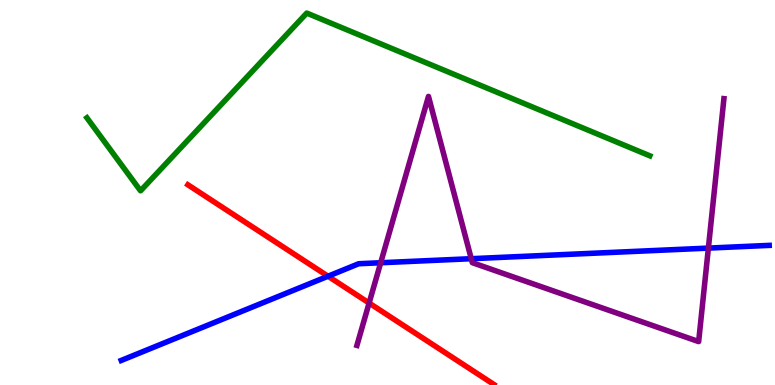[{'lines': ['blue', 'red'], 'intersections': [{'x': 4.23, 'y': 2.83}]}, {'lines': ['green', 'red'], 'intersections': []}, {'lines': ['purple', 'red'], 'intersections': [{'x': 4.76, 'y': 2.13}]}, {'lines': ['blue', 'green'], 'intersections': []}, {'lines': ['blue', 'purple'], 'intersections': [{'x': 4.91, 'y': 3.18}, {'x': 6.08, 'y': 3.28}, {'x': 9.14, 'y': 3.56}]}, {'lines': ['green', 'purple'], 'intersections': []}]